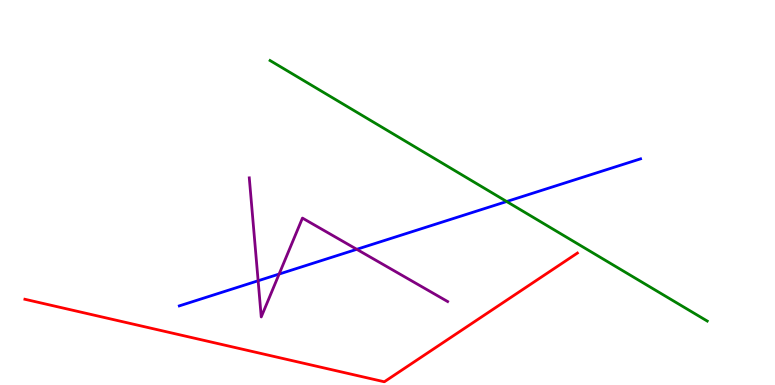[{'lines': ['blue', 'red'], 'intersections': []}, {'lines': ['green', 'red'], 'intersections': []}, {'lines': ['purple', 'red'], 'intersections': []}, {'lines': ['blue', 'green'], 'intersections': [{'x': 6.54, 'y': 4.77}]}, {'lines': ['blue', 'purple'], 'intersections': [{'x': 3.33, 'y': 2.71}, {'x': 3.6, 'y': 2.88}, {'x': 4.6, 'y': 3.52}]}, {'lines': ['green', 'purple'], 'intersections': []}]